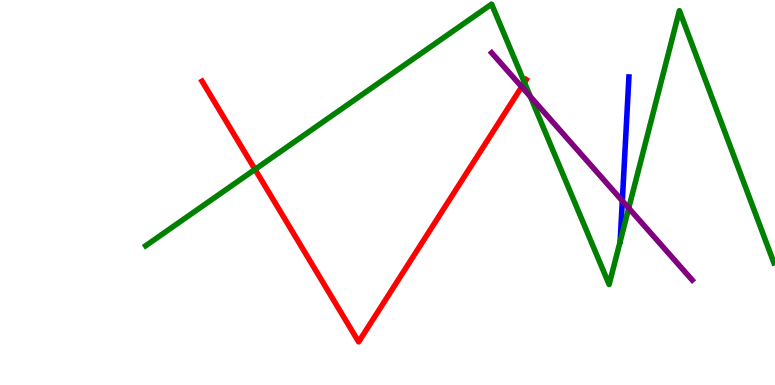[{'lines': ['blue', 'red'], 'intersections': []}, {'lines': ['green', 'red'], 'intersections': [{'x': 3.29, 'y': 5.6}, {'x': 6.77, 'y': 7.86}]}, {'lines': ['purple', 'red'], 'intersections': [{'x': 6.73, 'y': 7.74}]}, {'lines': ['blue', 'green'], 'intersections': []}, {'lines': ['blue', 'purple'], 'intersections': [{'x': 8.03, 'y': 4.78}]}, {'lines': ['green', 'purple'], 'intersections': [{'x': 6.84, 'y': 7.49}, {'x': 8.11, 'y': 4.59}]}]